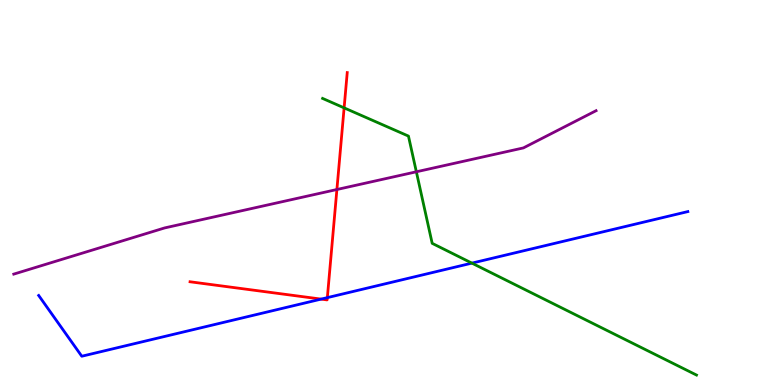[{'lines': ['blue', 'red'], 'intersections': [{'x': 4.14, 'y': 2.23}, {'x': 4.22, 'y': 2.27}]}, {'lines': ['green', 'red'], 'intersections': [{'x': 4.44, 'y': 7.2}]}, {'lines': ['purple', 'red'], 'intersections': [{'x': 4.35, 'y': 5.08}]}, {'lines': ['blue', 'green'], 'intersections': [{'x': 6.09, 'y': 3.17}]}, {'lines': ['blue', 'purple'], 'intersections': []}, {'lines': ['green', 'purple'], 'intersections': [{'x': 5.37, 'y': 5.54}]}]